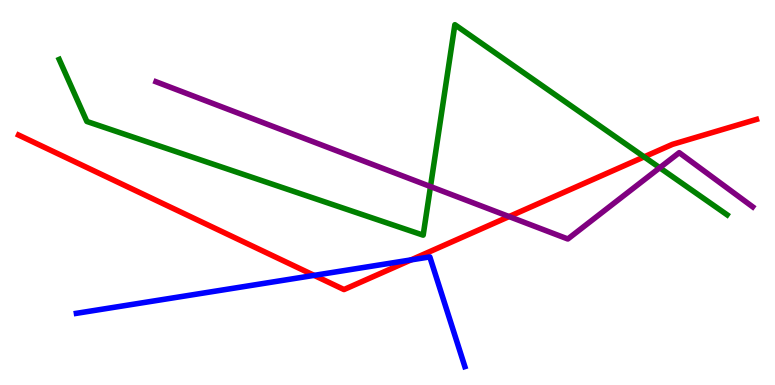[{'lines': ['blue', 'red'], 'intersections': [{'x': 4.05, 'y': 2.85}, {'x': 5.3, 'y': 3.25}]}, {'lines': ['green', 'red'], 'intersections': [{'x': 8.31, 'y': 5.93}]}, {'lines': ['purple', 'red'], 'intersections': [{'x': 6.57, 'y': 4.37}]}, {'lines': ['blue', 'green'], 'intersections': []}, {'lines': ['blue', 'purple'], 'intersections': []}, {'lines': ['green', 'purple'], 'intersections': [{'x': 5.55, 'y': 5.15}, {'x': 8.51, 'y': 5.64}]}]